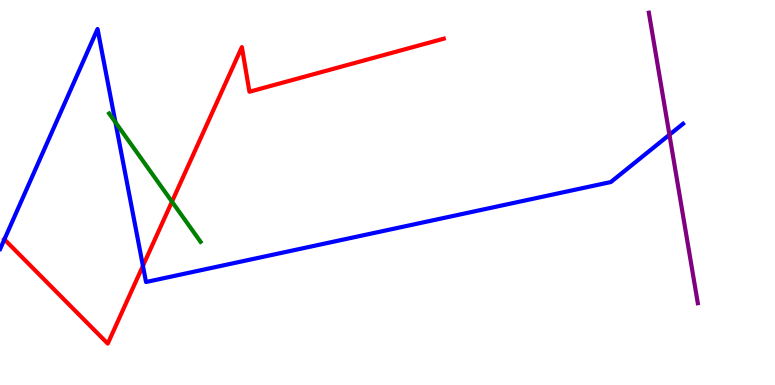[{'lines': ['blue', 'red'], 'intersections': [{'x': 0.0568, 'y': 3.78}, {'x': 1.84, 'y': 3.09}]}, {'lines': ['green', 'red'], 'intersections': [{'x': 2.22, 'y': 4.76}]}, {'lines': ['purple', 'red'], 'intersections': []}, {'lines': ['blue', 'green'], 'intersections': [{'x': 1.49, 'y': 6.82}]}, {'lines': ['blue', 'purple'], 'intersections': [{'x': 8.64, 'y': 6.5}]}, {'lines': ['green', 'purple'], 'intersections': []}]